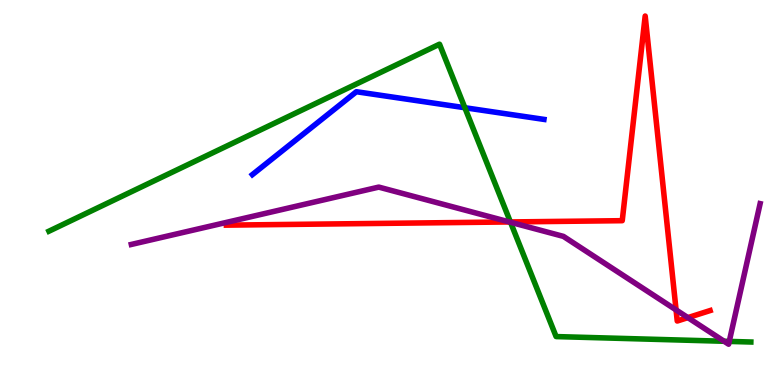[{'lines': ['blue', 'red'], 'intersections': []}, {'lines': ['green', 'red'], 'intersections': [{'x': 6.59, 'y': 4.24}]}, {'lines': ['purple', 'red'], 'intersections': [{'x': 6.57, 'y': 4.23}, {'x': 8.72, 'y': 1.95}, {'x': 8.88, 'y': 1.75}]}, {'lines': ['blue', 'green'], 'intersections': [{'x': 6.0, 'y': 7.2}]}, {'lines': ['blue', 'purple'], 'intersections': []}, {'lines': ['green', 'purple'], 'intersections': [{'x': 6.59, 'y': 4.23}, {'x': 9.34, 'y': 1.14}, {'x': 9.41, 'y': 1.13}]}]